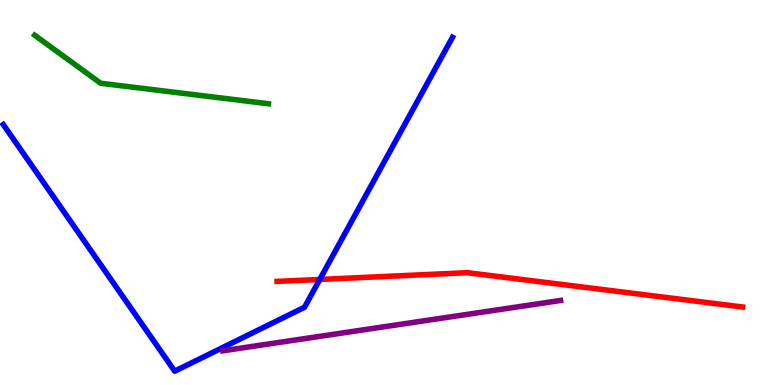[{'lines': ['blue', 'red'], 'intersections': [{'x': 4.13, 'y': 2.74}]}, {'lines': ['green', 'red'], 'intersections': []}, {'lines': ['purple', 'red'], 'intersections': []}, {'lines': ['blue', 'green'], 'intersections': []}, {'lines': ['blue', 'purple'], 'intersections': []}, {'lines': ['green', 'purple'], 'intersections': []}]